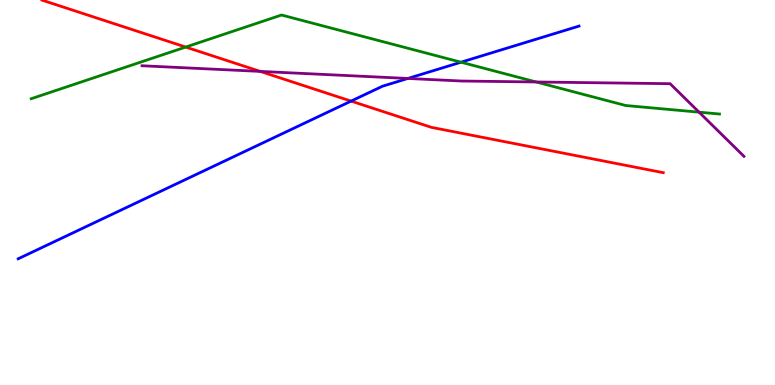[{'lines': ['blue', 'red'], 'intersections': [{'x': 4.53, 'y': 7.37}]}, {'lines': ['green', 'red'], 'intersections': [{'x': 2.4, 'y': 8.78}]}, {'lines': ['purple', 'red'], 'intersections': [{'x': 3.36, 'y': 8.15}]}, {'lines': ['blue', 'green'], 'intersections': [{'x': 5.95, 'y': 8.38}]}, {'lines': ['blue', 'purple'], 'intersections': [{'x': 5.26, 'y': 7.96}]}, {'lines': ['green', 'purple'], 'intersections': [{'x': 6.92, 'y': 7.87}, {'x': 9.02, 'y': 7.09}]}]